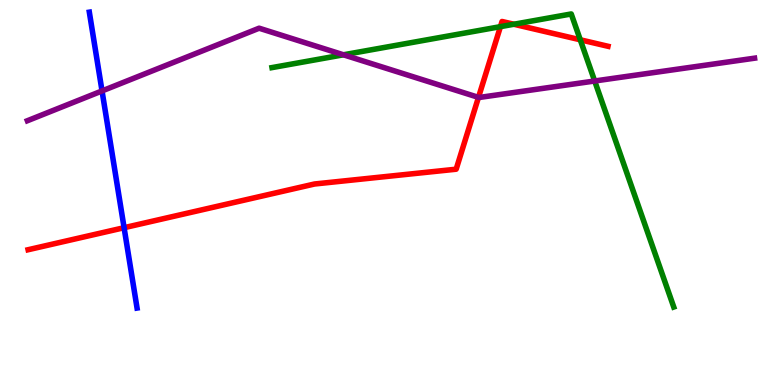[{'lines': ['blue', 'red'], 'intersections': [{'x': 1.6, 'y': 4.09}]}, {'lines': ['green', 'red'], 'intersections': [{'x': 6.46, 'y': 9.31}, {'x': 6.63, 'y': 9.37}, {'x': 7.49, 'y': 8.97}]}, {'lines': ['purple', 'red'], 'intersections': [{'x': 6.17, 'y': 7.47}]}, {'lines': ['blue', 'green'], 'intersections': []}, {'lines': ['blue', 'purple'], 'intersections': [{'x': 1.32, 'y': 7.64}]}, {'lines': ['green', 'purple'], 'intersections': [{'x': 4.43, 'y': 8.58}, {'x': 7.67, 'y': 7.9}]}]